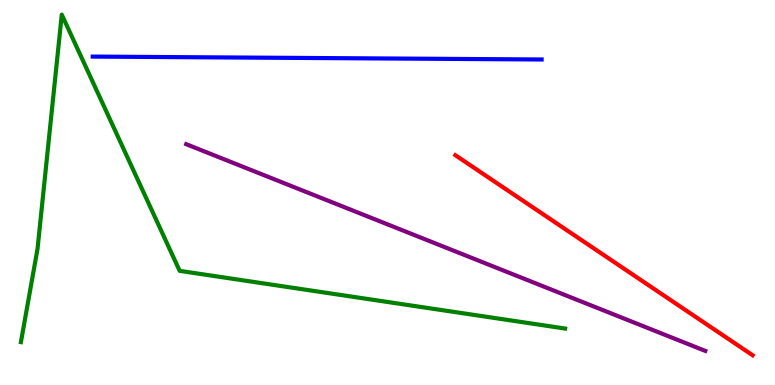[{'lines': ['blue', 'red'], 'intersections': []}, {'lines': ['green', 'red'], 'intersections': []}, {'lines': ['purple', 'red'], 'intersections': []}, {'lines': ['blue', 'green'], 'intersections': []}, {'lines': ['blue', 'purple'], 'intersections': []}, {'lines': ['green', 'purple'], 'intersections': []}]